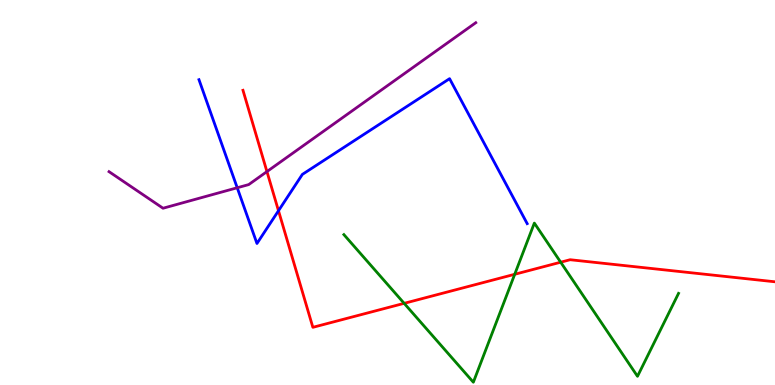[{'lines': ['blue', 'red'], 'intersections': [{'x': 3.59, 'y': 4.53}]}, {'lines': ['green', 'red'], 'intersections': [{'x': 5.21, 'y': 2.12}, {'x': 6.64, 'y': 2.88}, {'x': 7.23, 'y': 3.19}]}, {'lines': ['purple', 'red'], 'intersections': [{'x': 3.44, 'y': 5.54}]}, {'lines': ['blue', 'green'], 'intersections': []}, {'lines': ['blue', 'purple'], 'intersections': [{'x': 3.06, 'y': 5.12}]}, {'lines': ['green', 'purple'], 'intersections': []}]